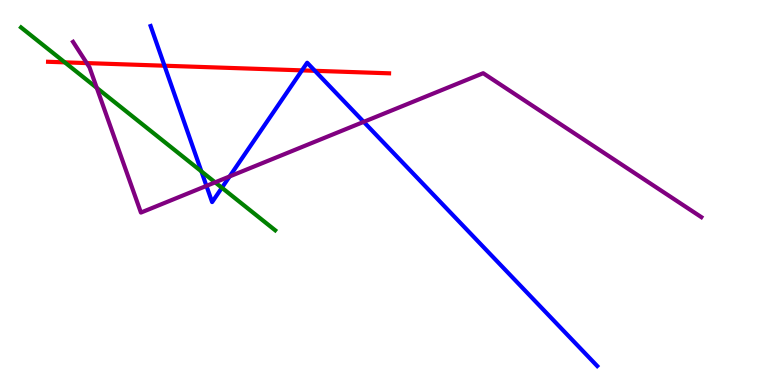[{'lines': ['blue', 'red'], 'intersections': [{'x': 2.12, 'y': 8.29}, {'x': 3.9, 'y': 8.17}, {'x': 4.06, 'y': 8.16}]}, {'lines': ['green', 'red'], 'intersections': [{'x': 0.836, 'y': 8.38}]}, {'lines': ['purple', 'red'], 'intersections': [{'x': 1.12, 'y': 8.36}]}, {'lines': ['blue', 'green'], 'intersections': [{'x': 2.6, 'y': 5.55}, {'x': 2.86, 'y': 5.12}]}, {'lines': ['blue', 'purple'], 'intersections': [{'x': 2.66, 'y': 5.17}, {'x': 2.96, 'y': 5.42}, {'x': 4.69, 'y': 6.84}]}, {'lines': ['green', 'purple'], 'intersections': [{'x': 1.25, 'y': 7.72}, {'x': 2.78, 'y': 5.26}]}]